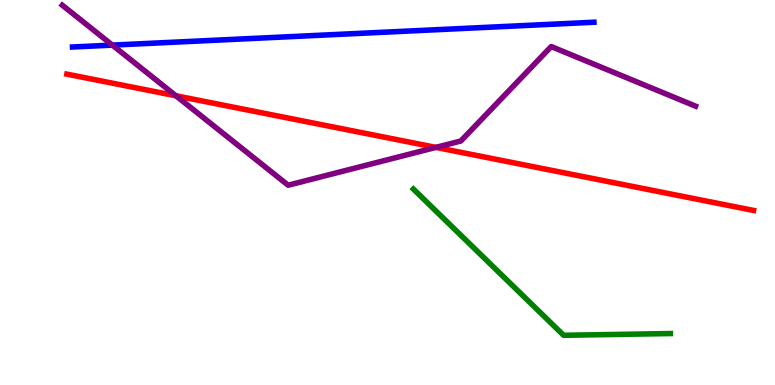[{'lines': ['blue', 'red'], 'intersections': []}, {'lines': ['green', 'red'], 'intersections': []}, {'lines': ['purple', 'red'], 'intersections': [{'x': 2.27, 'y': 7.51}, {'x': 5.62, 'y': 6.17}]}, {'lines': ['blue', 'green'], 'intersections': []}, {'lines': ['blue', 'purple'], 'intersections': [{'x': 1.45, 'y': 8.83}]}, {'lines': ['green', 'purple'], 'intersections': []}]